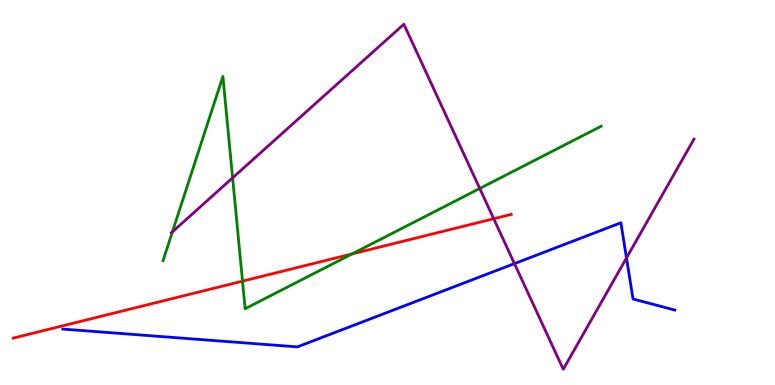[{'lines': ['blue', 'red'], 'intersections': []}, {'lines': ['green', 'red'], 'intersections': [{'x': 3.13, 'y': 2.7}, {'x': 4.54, 'y': 3.4}]}, {'lines': ['purple', 'red'], 'intersections': [{'x': 6.37, 'y': 4.32}]}, {'lines': ['blue', 'green'], 'intersections': []}, {'lines': ['blue', 'purple'], 'intersections': [{'x': 6.64, 'y': 3.15}, {'x': 8.08, 'y': 3.3}]}, {'lines': ['green', 'purple'], 'intersections': [{'x': 2.22, 'y': 3.98}, {'x': 3.0, 'y': 5.38}, {'x': 6.19, 'y': 5.1}]}]